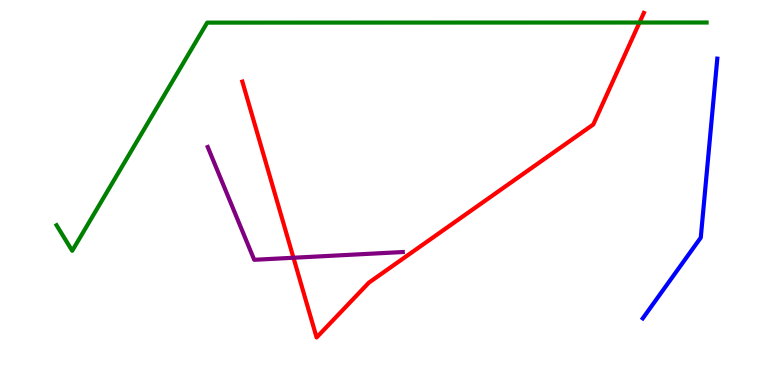[{'lines': ['blue', 'red'], 'intersections': []}, {'lines': ['green', 'red'], 'intersections': [{'x': 8.25, 'y': 9.41}]}, {'lines': ['purple', 'red'], 'intersections': [{'x': 3.79, 'y': 3.31}]}, {'lines': ['blue', 'green'], 'intersections': []}, {'lines': ['blue', 'purple'], 'intersections': []}, {'lines': ['green', 'purple'], 'intersections': []}]